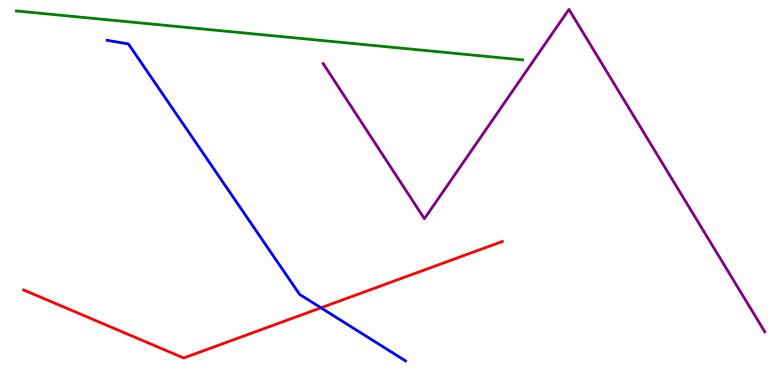[{'lines': ['blue', 'red'], 'intersections': [{'x': 4.14, 'y': 2.01}]}, {'lines': ['green', 'red'], 'intersections': []}, {'lines': ['purple', 'red'], 'intersections': []}, {'lines': ['blue', 'green'], 'intersections': []}, {'lines': ['blue', 'purple'], 'intersections': []}, {'lines': ['green', 'purple'], 'intersections': []}]